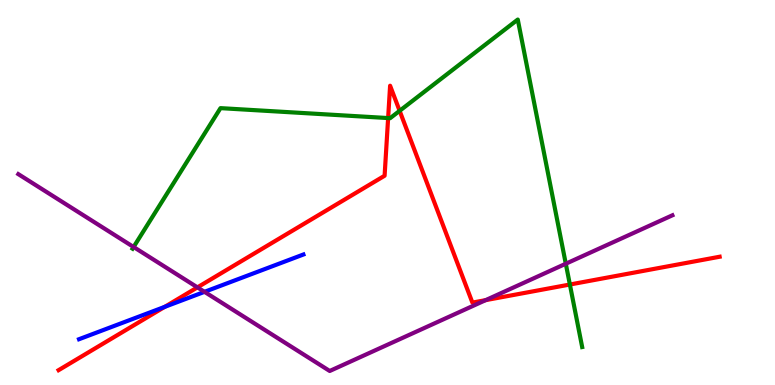[{'lines': ['blue', 'red'], 'intersections': [{'x': 2.13, 'y': 2.03}]}, {'lines': ['green', 'red'], 'intersections': [{'x': 5.01, 'y': 6.93}, {'x': 5.16, 'y': 7.12}, {'x': 7.35, 'y': 2.61}]}, {'lines': ['purple', 'red'], 'intersections': [{'x': 2.55, 'y': 2.54}, {'x': 6.27, 'y': 2.2}]}, {'lines': ['blue', 'green'], 'intersections': []}, {'lines': ['blue', 'purple'], 'intersections': [{'x': 2.64, 'y': 2.42}]}, {'lines': ['green', 'purple'], 'intersections': [{'x': 1.72, 'y': 3.58}, {'x': 7.3, 'y': 3.15}]}]